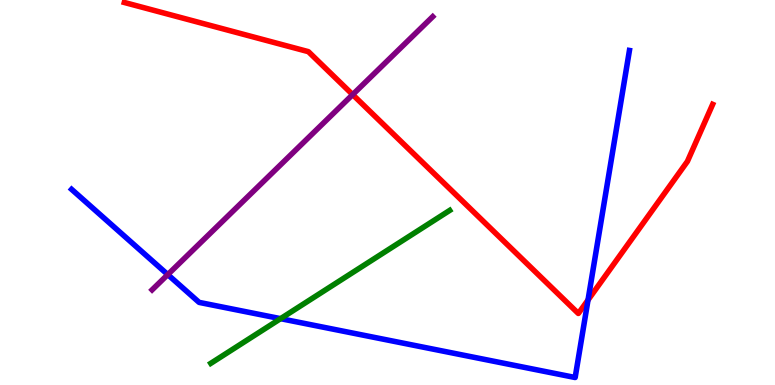[{'lines': ['blue', 'red'], 'intersections': [{'x': 7.59, 'y': 2.21}]}, {'lines': ['green', 'red'], 'intersections': []}, {'lines': ['purple', 'red'], 'intersections': [{'x': 4.55, 'y': 7.54}]}, {'lines': ['blue', 'green'], 'intersections': [{'x': 3.62, 'y': 1.72}]}, {'lines': ['blue', 'purple'], 'intersections': [{'x': 2.16, 'y': 2.87}]}, {'lines': ['green', 'purple'], 'intersections': []}]